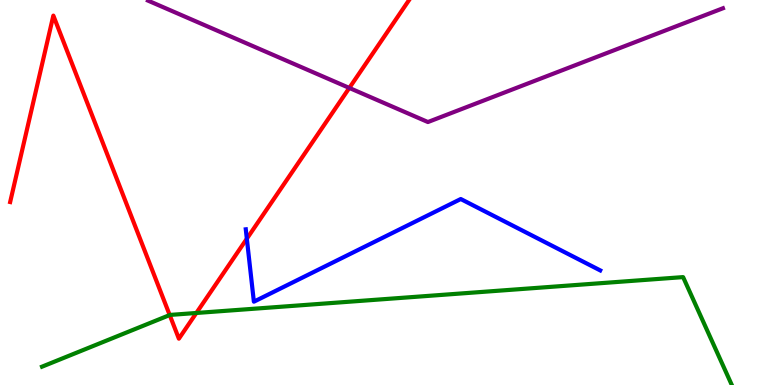[{'lines': ['blue', 'red'], 'intersections': [{'x': 3.18, 'y': 3.8}]}, {'lines': ['green', 'red'], 'intersections': [{'x': 2.19, 'y': 1.82}, {'x': 2.53, 'y': 1.87}]}, {'lines': ['purple', 'red'], 'intersections': [{'x': 4.51, 'y': 7.72}]}, {'lines': ['blue', 'green'], 'intersections': []}, {'lines': ['blue', 'purple'], 'intersections': []}, {'lines': ['green', 'purple'], 'intersections': []}]